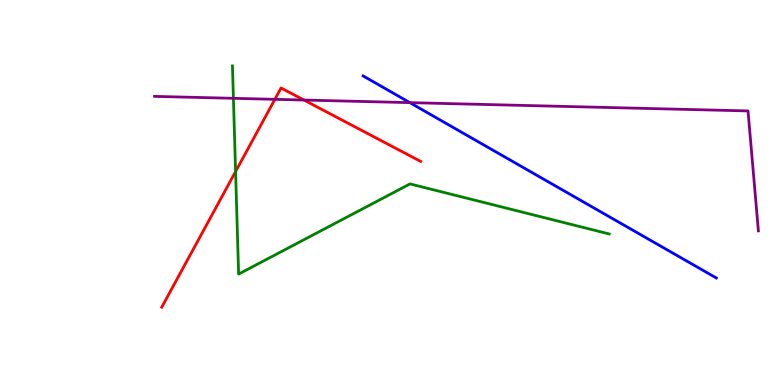[{'lines': ['blue', 'red'], 'intersections': []}, {'lines': ['green', 'red'], 'intersections': [{'x': 3.04, 'y': 5.54}]}, {'lines': ['purple', 'red'], 'intersections': [{'x': 3.55, 'y': 7.42}, {'x': 3.92, 'y': 7.4}]}, {'lines': ['blue', 'green'], 'intersections': []}, {'lines': ['blue', 'purple'], 'intersections': [{'x': 5.29, 'y': 7.33}]}, {'lines': ['green', 'purple'], 'intersections': [{'x': 3.01, 'y': 7.45}]}]